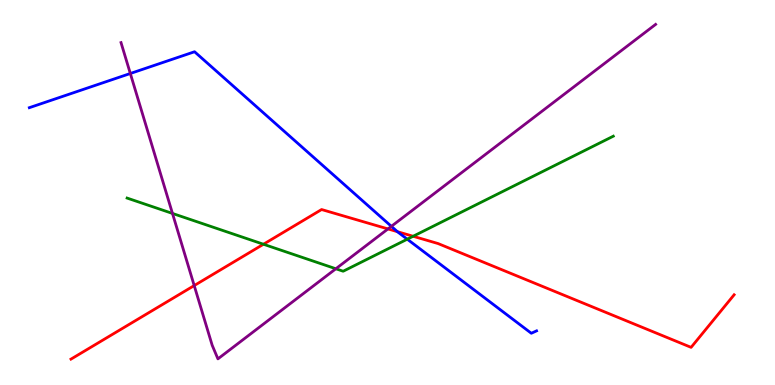[{'lines': ['blue', 'red'], 'intersections': [{'x': 5.13, 'y': 3.98}]}, {'lines': ['green', 'red'], 'intersections': [{'x': 3.4, 'y': 3.66}, {'x': 5.33, 'y': 3.86}]}, {'lines': ['purple', 'red'], 'intersections': [{'x': 2.51, 'y': 2.58}, {'x': 5.01, 'y': 4.05}]}, {'lines': ['blue', 'green'], 'intersections': [{'x': 5.25, 'y': 3.79}]}, {'lines': ['blue', 'purple'], 'intersections': [{'x': 1.68, 'y': 8.09}, {'x': 5.05, 'y': 4.12}]}, {'lines': ['green', 'purple'], 'intersections': [{'x': 2.23, 'y': 4.46}, {'x': 4.33, 'y': 3.02}]}]